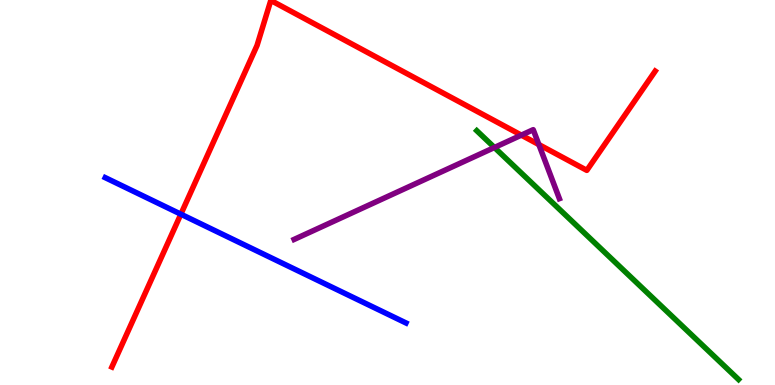[{'lines': ['blue', 'red'], 'intersections': [{'x': 2.33, 'y': 4.44}]}, {'lines': ['green', 'red'], 'intersections': []}, {'lines': ['purple', 'red'], 'intersections': [{'x': 6.73, 'y': 6.49}, {'x': 6.95, 'y': 6.25}]}, {'lines': ['blue', 'green'], 'intersections': []}, {'lines': ['blue', 'purple'], 'intersections': []}, {'lines': ['green', 'purple'], 'intersections': [{'x': 6.38, 'y': 6.17}]}]